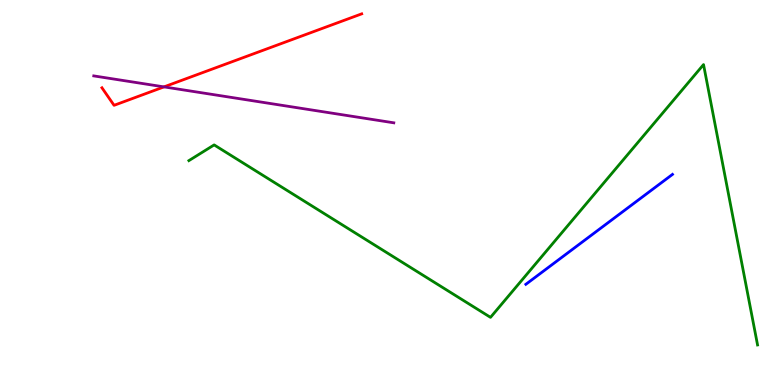[{'lines': ['blue', 'red'], 'intersections': []}, {'lines': ['green', 'red'], 'intersections': []}, {'lines': ['purple', 'red'], 'intersections': [{'x': 2.12, 'y': 7.74}]}, {'lines': ['blue', 'green'], 'intersections': []}, {'lines': ['blue', 'purple'], 'intersections': []}, {'lines': ['green', 'purple'], 'intersections': []}]